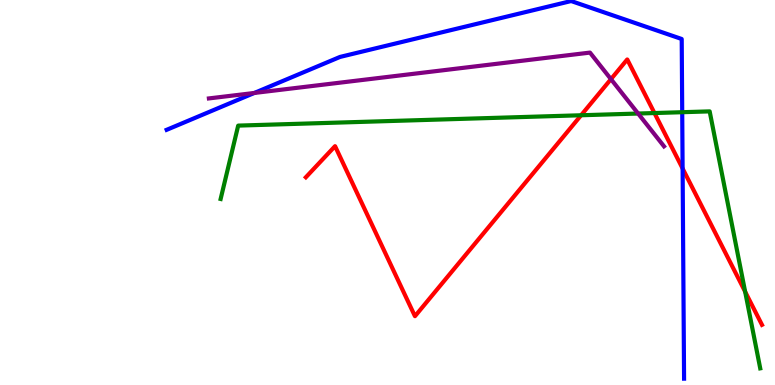[{'lines': ['blue', 'red'], 'intersections': [{'x': 8.81, 'y': 5.62}]}, {'lines': ['green', 'red'], 'intersections': [{'x': 7.5, 'y': 7.01}, {'x': 8.44, 'y': 7.06}, {'x': 9.61, 'y': 2.42}]}, {'lines': ['purple', 'red'], 'intersections': [{'x': 7.88, 'y': 7.94}]}, {'lines': ['blue', 'green'], 'intersections': [{'x': 8.8, 'y': 7.09}]}, {'lines': ['blue', 'purple'], 'intersections': [{'x': 3.28, 'y': 7.59}]}, {'lines': ['green', 'purple'], 'intersections': [{'x': 8.23, 'y': 7.05}]}]